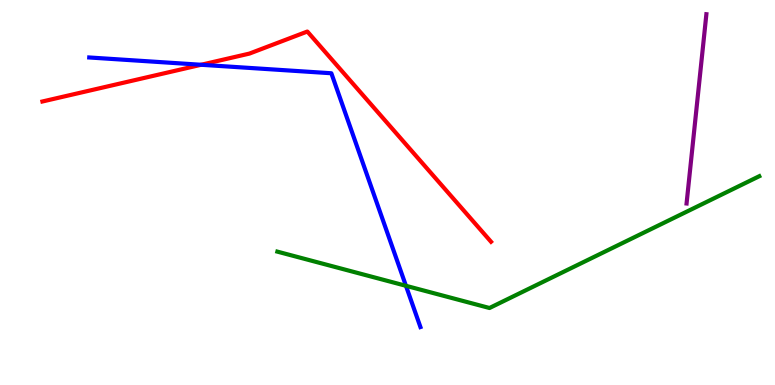[{'lines': ['blue', 'red'], 'intersections': [{'x': 2.6, 'y': 8.32}]}, {'lines': ['green', 'red'], 'intersections': []}, {'lines': ['purple', 'red'], 'intersections': []}, {'lines': ['blue', 'green'], 'intersections': [{'x': 5.24, 'y': 2.58}]}, {'lines': ['blue', 'purple'], 'intersections': []}, {'lines': ['green', 'purple'], 'intersections': []}]